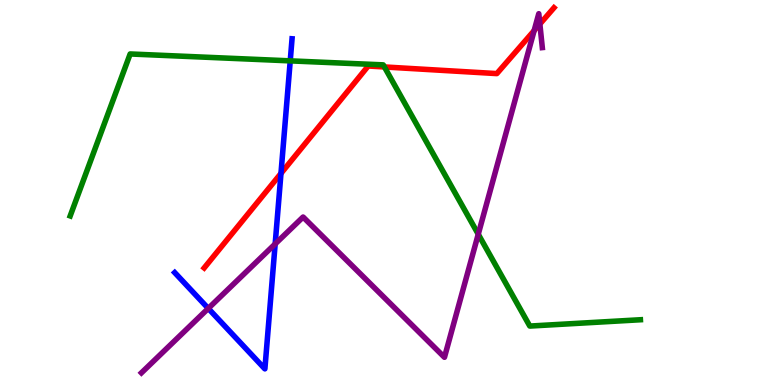[{'lines': ['blue', 'red'], 'intersections': [{'x': 3.63, 'y': 5.5}]}, {'lines': ['green', 'red'], 'intersections': [{'x': 4.96, 'y': 8.26}]}, {'lines': ['purple', 'red'], 'intersections': [{'x': 6.89, 'y': 9.2}, {'x': 6.97, 'y': 9.38}]}, {'lines': ['blue', 'green'], 'intersections': [{'x': 3.74, 'y': 8.42}]}, {'lines': ['blue', 'purple'], 'intersections': [{'x': 2.69, 'y': 1.99}, {'x': 3.55, 'y': 3.66}]}, {'lines': ['green', 'purple'], 'intersections': [{'x': 6.17, 'y': 3.92}]}]